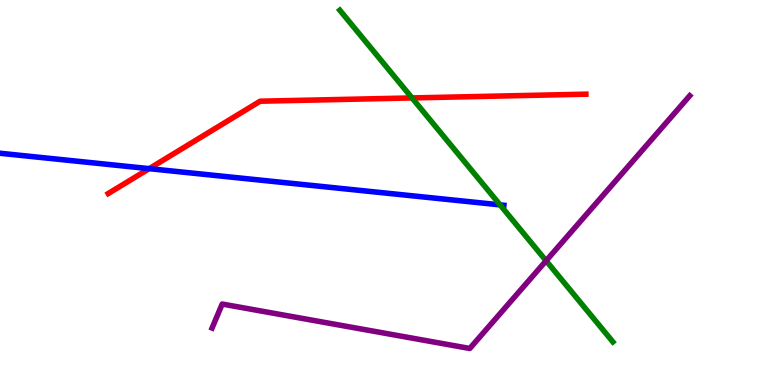[{'lines': ['blue', 'red'], 'intersections': [{'x': 1.92, 'y': 5.62}]}, {'lines': ['green', 'red'], 'intersections': [{'x': 5.32, 'y': 7.46}]}, {'lines': ['purple', 'red'], 'intersections': []}, {'lines': ['blue', 'green'], 'intersections': [{'x': 6.45, 'y': 4.68}]}, {'lines': ['blue', 'purple'], 'intersections': []}, {'lines': ['green', 'purple'], 'intersections': [{'x': 7.05, 'y': 3.23}]}]